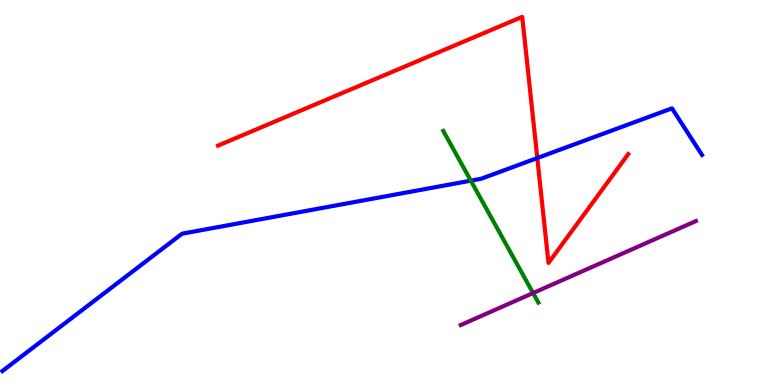[{'lines': ['blue', 'red'], 'intersections': [{'x': 6.93, 'y': 5.89}]}, {'lines': ['green', 'red'], 'intersections': []}, {'lines': ['purple', 'red'], 'intersections': []}, {'lines': ['blue', 'green'], 'intersections': [{'x': 6.08, 'y': 5.31}]}, {'lines': ['blue', 'purple'], 'intersections': []}, {'lines': ['green', 'purple'], 'intersections': [{'x': 6.88, 'y': 2.39}]}]